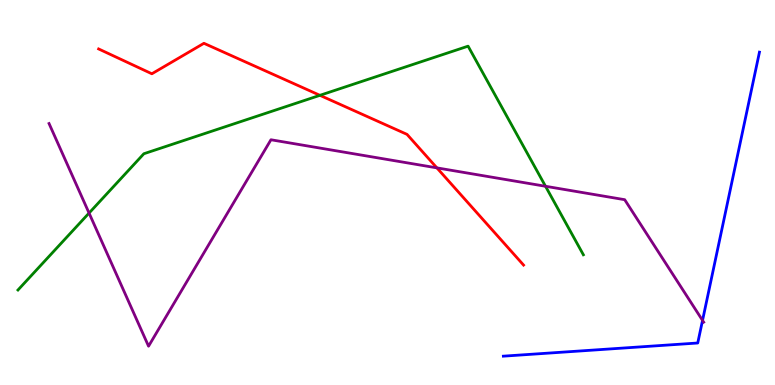[{'lines': ['blue', 'red'], 'intersections': []}, {'lines': ['green', 'red'], 'intersections': [{'x': 4.13, 'y': 7.52}]}, {'lines': ['purple', 'red'], 'intersections': [{'x': 5.64, 'y': 5.64}]}, {'lines': ['blue', 'green'], 'intersections': []}, {'lines': ['blue', 'purple'], 'intersections': [{'x': 9.07, 'y': 1.68}]}, {'lines': ['green', 'purple'], 'intersections': [{'x': 1.15, 'y': 4.47}, {'x': 7.04, 'y': 5.16}]}]